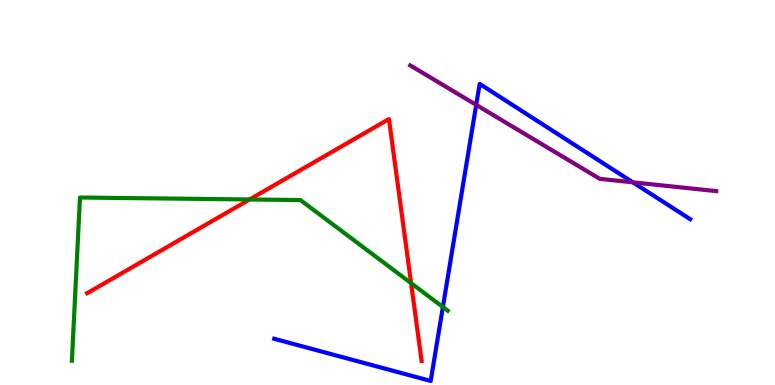[{'lines': ['blue', 'red'], 'intersections': []}, {'lines': ['green', 'red'], 'intersections': [{'x': 3.22, 'y': 4.82}, {'x': 5.3, 'y': 2.65}]}, {'lines': ['purple', 'red'], 'intersections': []}, {'lines': ['blue', 'green'], 'intersections': [{'x': 5.71, 'y': 2.03}]}, {'lines': ['blue', 'purple'], 'intersections': [{'x': 6.14, 'y': 7.28}, {'x': 8.17, 'y': 5.26}]}, {'lines': ['green', 'purple'], 'intersections': []}]